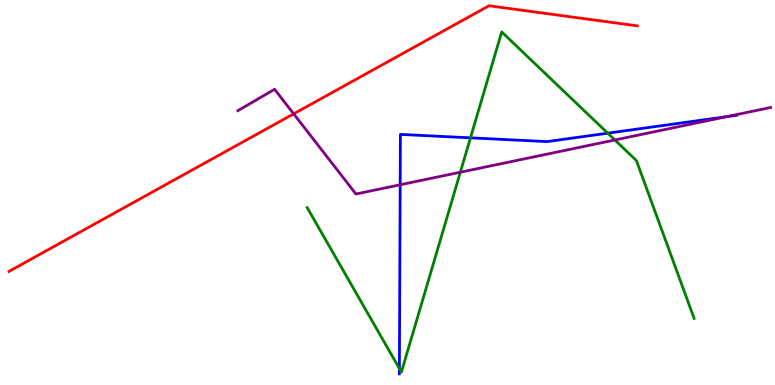[{'lines': ['blue', 'red'], 'intersections': []}, {'lines': ['green', 'red'], 'intersections': []}, {'lines': ['purple', 'red'], 'intersections': [{'x': 3.79, 'y': 7.04}]}, {'lines': ['blue', 'green'], 'intersections': [{'x': 5.15, 'y': 0.428}, {'x': 6.07, 'y': 6.42}, {'x': 7.84, 'y': 6.54}]}, {'lines': ['blue', 'purple'], 'intersections': [{'x': 5.16, 'y': 5.2}, {'x': 9.38, 'y': 6.97}]}, {'lines': ['green', 'purple'], 'intersections': [{'x': 5.94, 'y': 5.53}, {'x': 7.93, 'y': 6.36}]}]